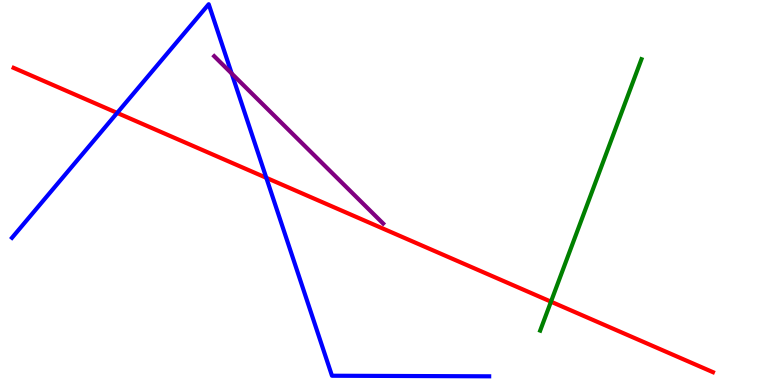[{'lines': ['blue', 'red'], 'intersections': [{'x': 1.51, 'y': 7.07}, {'x': 3.44, 'y': 5.38}]}, {'lines': ['green', 'red'], 'intersections': [{'x': 7.11, 'y': 2.16}]}, {'lines': ['purple', 'red'], 'intersections': []}, {'lines': ['blue', 'green'], 'intersections': []}, {'lines': ['blue', 'purple'], 'intersections': [{'x': 2.99, 'y': 8.09}]}, {'lines': ['green', 'purple'], 'intersections': []}]